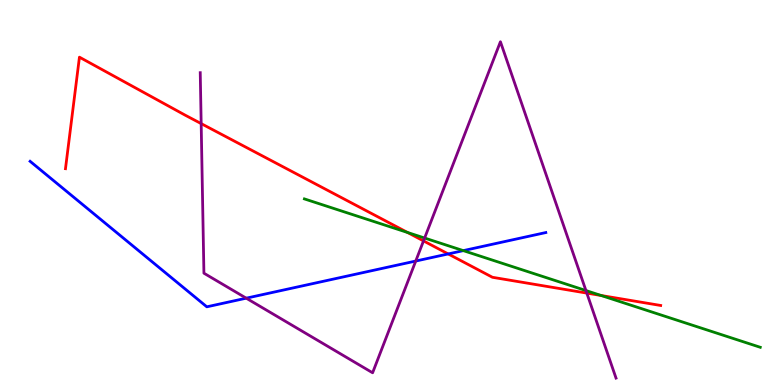[{'lines': ['blue', 'red'], 'intersections': [{'x': 5.78, 'y': 3.4}]}, {'lines': ['green', 'red'], 'intersections': [{'x': 5.26, 'y': 3.96}, {'x': 7.76, 'y': 2.32}]}, {'lines': ['purple', 'red'], 'intersections': [{'x': 2.6, 'y': 6.79}, {'x': 5.46, 'y': 3.74}, {'x': 7.57, 'y': 2.39}]}, {'lines': ['blue', 'green'], 'intersections': [{'x': 5.98, 'y': 3.49}]}, {'lines': ['blue', 'purple'], 'intersections': [{'x': 3.18, 'y': 2.26}, {'x': 5.36, 'y': 3.22}]}, {'lines': ['green', 'purple'], 'intersections': [{'x': 5.48, 'y': 3.82}, {'x': 7.56, 'y': 2.45}]}]